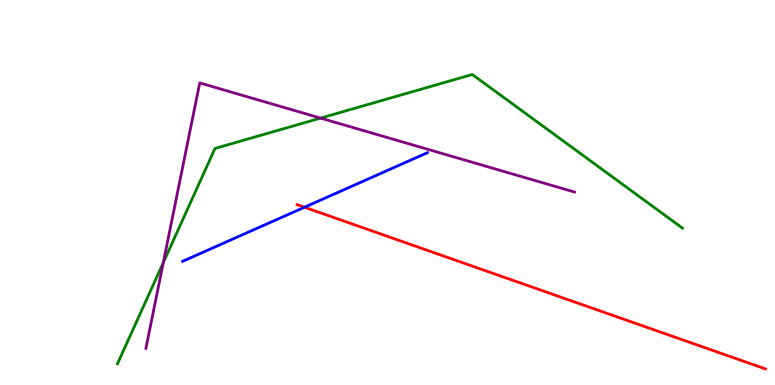[{'lines': ['blue', 'red'], 'intersections': [{'x': 3.93, 'y': 4.62}]}, {'lines': ['green', 'red'], 'intersections': []}, {'lines': ['purple', 'red'], 'intersections': []}, {'lines': ['blue', 'green'], 'intersections': []}, {'lines': ['blue', 'purple'], 'intersections': []}, {'lines': ['green', 'purple'], 'intersections': [{'x': 2.11, 'y': 3.18}, {'x': 4.14, 'y': 6.93}]}]